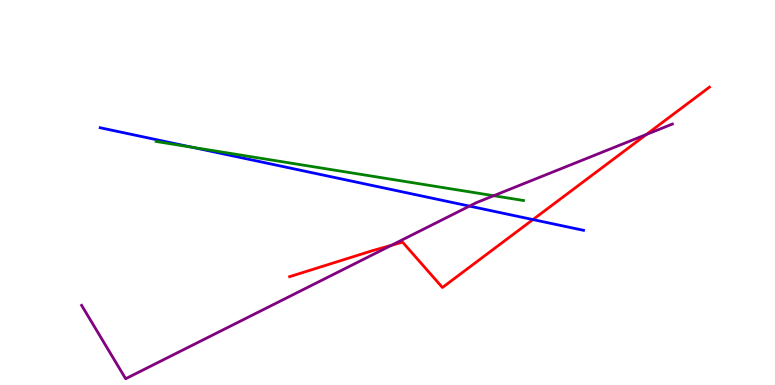[{'lines': ['blue', 'red'], 'intersections': [{'x': 6.88, 'y': 4.3}]}, {'lines': ['green', 'red'], 'intersections': []}, {'lines': ['purple', 'red'], 'intersections': [{'x': 5.05, 'y': 3.63}, {'x': 8.34, 'y': 6.51}]}, {'lines': ['blue', 'green'], 'intersections': [{'x': 2.48, 'y': 6.17}]}, {'lines': ['blue', 'purple'], 'intersections': [{'x': 6.06, 'y': 4.65}]}, {'lines': ['green', 'purple'], 'intersections': [{'x': 6.37, 'y': 4.92}]}]